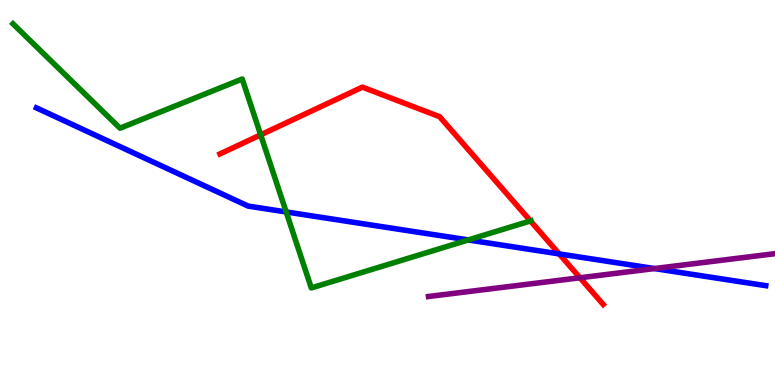[{'lines': ['blue', 'red'], 'intersections': [{'x': 7.22, 'y': 3.4}]}, {'lines': ['green', 'red'], 'intersections': [{'x': 3.36, 'y': 6.5}, {'x': 6.84, 'y': 4.26}]}, {'lines': ['purple', 'red'], 'intersections': [{'x': 7.48, 'y': 2.79}]}, {'lines': ['blue', 'green'], 'intersections': [{'x': 3.69, 'y': 4.49}, {'x': 6.04, 'y': 3.77}]}, {'lines': ['blue', 'purple'], 'intersections': [{'x': 8.44, 'y': 3.02}]}, {'lines': ['green', 'purple'], 'intersections': []}]